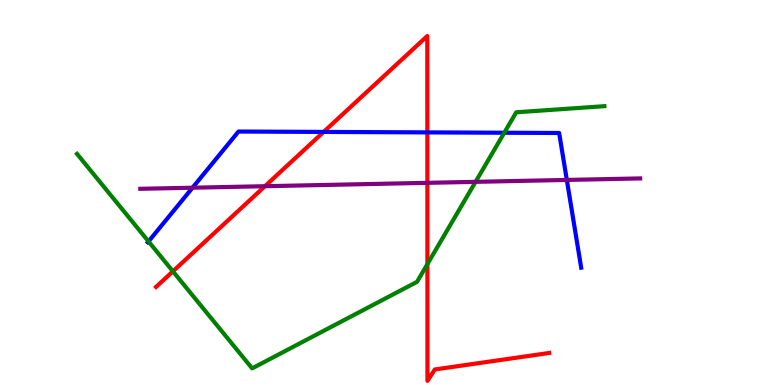[{'lines': ['blue', 'red'], 'intersections': [{'x': 4.18, 'y': 6.57}, {'x': 5.51, 'y': 6.56}]}, {'lines': ['green', 'red'], 'intersections': [{'x': 2.23, 'y': 2.95}, {'x': 5.51, 'y': 3.14}]}, {'lines': ['purple', 'red'], 'intersections': [{'x': 3.42, 'y': 5.16}, {'x': 5.51, 'y': 5.25}]}, {'lines': ['blue', 'green'], 'intersections': [{'x': 1.92, 'y': 3.73}, {'x': 6.51, 'y': 6.55}]}, {'lines': ['blue', 'purple'], 'intersections': [{'x': 2.48, 'y': 5.12}, {'x': 7.31, 'y': 5.33}]}, {'lines': ['green', 'purple'], 'intersections': [{'x': 6.14, 'y': 5.28}]}]